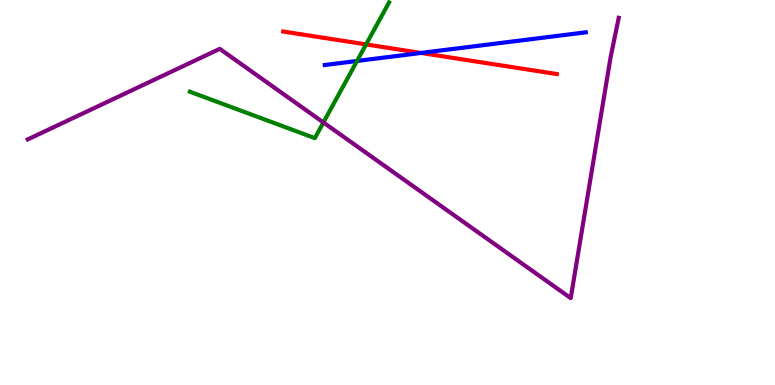[{'lines': ['blue', 'red'], 'intersections': [{'x': 5.43, 'y': 8.62}]}, {'lines': ['green', 'red'], 'intersections': [{'x': 4.72, 'y': 8.85}]}, {'lines': ['purple', 'red'], 'intersections': []}, {'lines': ['blue', 'green'], 'intersections': [{'x': 4.61, 'y': 8.42}]}, {'lines': ['blue', 'purple'], 'intersections': []}, {'lines': ['green', 'purple'], 'intersections': [{'x': 4.17, 'y': 6.82}]}]